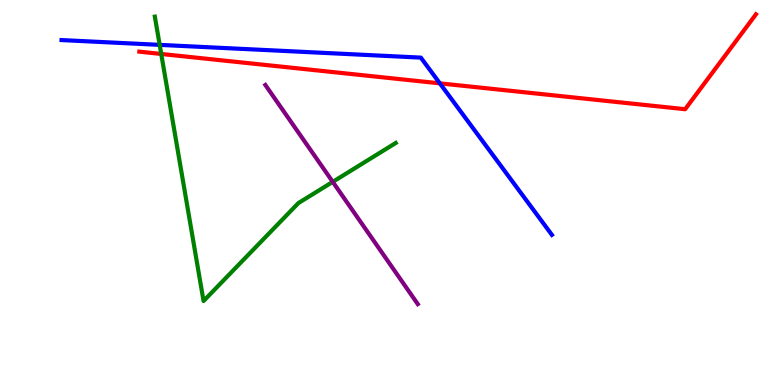[{'lines': ['blue', 'red'], 'intersections': [{'x': 5.68, 'y': 7.84}]}, {'lines': ['green', 'red'], 'intersections': [{'x': 2.08, 'y': 8.6}]}, {'lines': ['purple', 'red'], 'intersections': []}, {'lines': ['blue', 'green'], 'intersections': [{'x': 2.06, 'y': 8.83}]}, {'lines': ['blue', 'purple'], 'intersections': []}, {'lines': ['green', 'purple'], 'intersections': [{'x': 4.29, 'y': 5.28}]}]